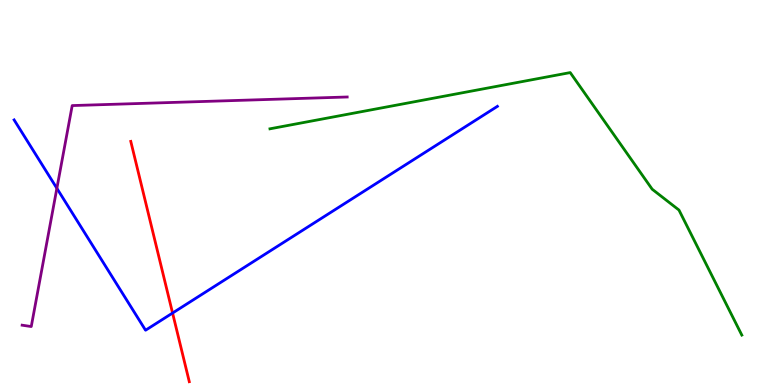[{'lines': ['blue', 'red'], 'intersections': [{'x': 2.23, 'y': 1.87}]}, {'lines': ['green', 'red'], 'intersections': []}, {'lines': ['purple', 'red'], 'intersections': []}, {'lines': ['blue', 'green'], 'intersections': []}, {'lines': ['blue', 'purple'], 'intersections': [{'x': 0.734, 'y': 5.11}]}, {'lines': ['green', 'purple'], 'intersections': []}]